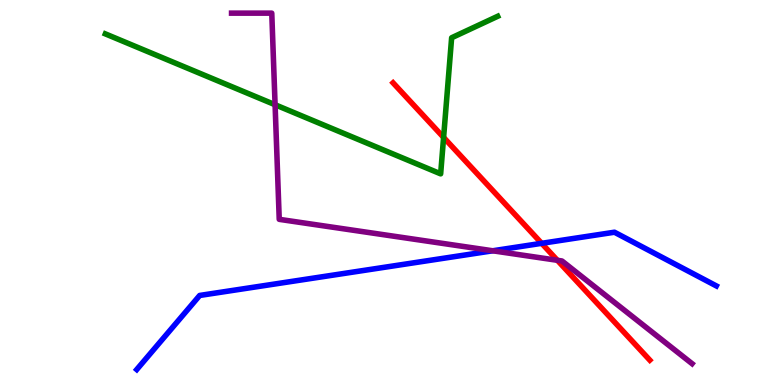[{'lines': ['blue', 'red'], 'intersections': [{'x': 6.99, 'y': 3.68}]}, {'lines': ['green', 'red'], 'intersections': [{'x': 5.72, 'y': 6.43}]}, {'lines': ['purple', 'red'], 'intersections': [{'x': 7.19, 'y': 3.24}]}, {'lines': ['blue', 'green'], 'intersections': []}, {'lines': ['blue', 'purple'], 'intersections': [{'x': 6.36, 'y': 3.49}]}, {'lines': ['green', 'purple'], 'intersections': [{'x': 3.55, 'y': 7.28}]}]